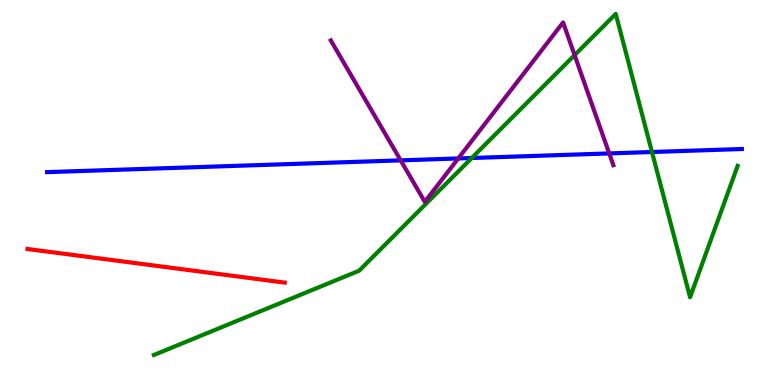[{'lines': ['blue', 'red'], 'intersections': []}, {'lines': ['green', 'red'], 'intersections': []}, {'lines': ['purple', 'red'], 'intersections': []}, {'lines': ['blue', 'green'], 'intersections': [{'x': 6.09, 'y': 5.9}, {'x': 8.41, 'y': 6.05}]}, {'lines': ['blue', 'purple'], 'intersections': [{'x': 5.17, 'y': 5.83}, {'x': 5.91, 'y': 5.88}, {'x': 7.86, 'y': 6.01}]}, {'lines': ['green', 'purple'], 'intersections': [{'x': 7.41, 'y': 8.57}]}]